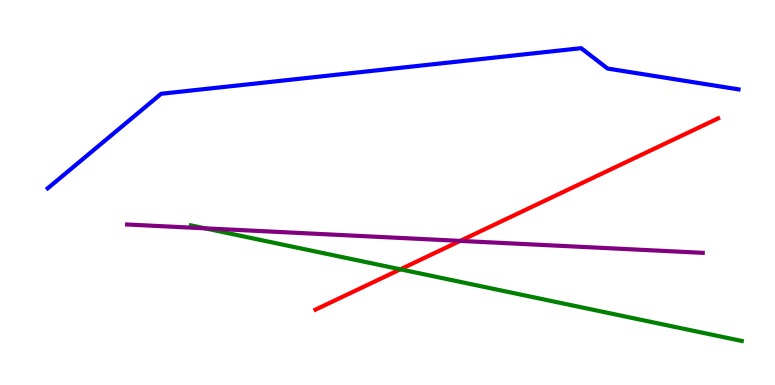[{'lines': ['blue', 'red'], 'intersections': []}, {'lines': ['green', 'red'], 'intersections': [{'x': 5.17, 'y': 3.0}]}, {'lines': ['purple', 'red'], 'intersections': [{'x': 5.94, 'y': 3.74}]}, {'lines': ['blue', 'green'], 'intersections': []}, {'lines': ['blue', 'purple'], 'intersections': []}, {'lines': ['green', 'purple'], 'intersections': [{'x': 2.65, 'y': 4.07}]}]